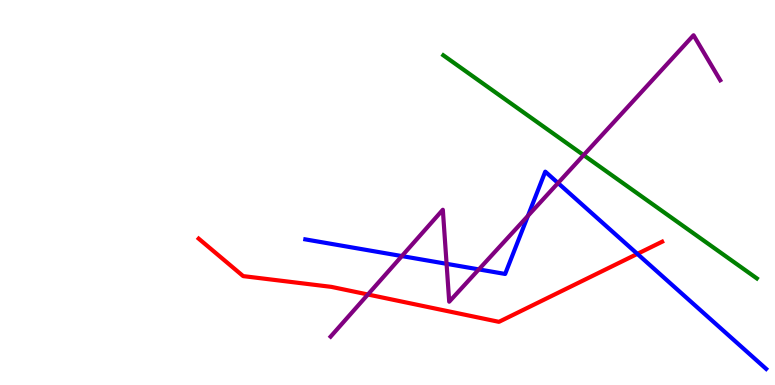[{'lines': ['blue', 'red'], 'intersections': [{'x': 8.22, 'y': 3.41}]}, {'lines': ['green', 'red'], 'intersections': []}, {'lines': ['purple', 'red'], 'intersections': [{'x': 4.75, 'y': 2.35}]}, {'lines': ['blue', 'green'], 'intersections': []}, {'lines': ['blue', 'purple'], 'intersections': [{'x': 5.19, 'y': 3.35}, {'x': 5.76, 'y': 3.15}, {'x': 6.18, 'y': 3.0}, {'x': 6.81, 'y': 4.39}, {'x': 7.2, 'y': 5.25}]}, {'lines': ['green', 'purple'], 'intersections': [{'x': 7.53, 'y': 5.97}]}]